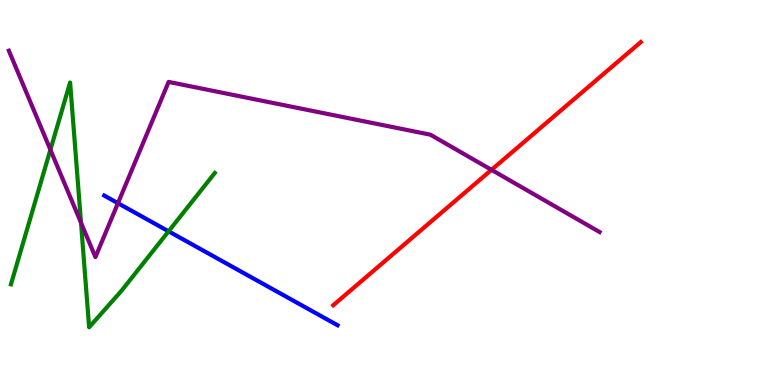[{'lines': ['blue', 'red'], 'intersections': []}, {'lines': ['green', 'red'], 'intersections': []}, {'lines': ['purple', 'red'], 'intersections': [{'x': 6.34, 'y': 5.59}]}, {'lines': ['blue', 'green'], 'intersections': [{'x': 2.18, 'y': 3.99}]}, {'lines': ['blue', 'purple'], 'intersections': [{'x': 1.52, 'y': 4.72}]}, {'lines': ['green', 'purple'], 'intersections': [{'x': 0.65, 'y': 6.11}, {'x': 1.05, 'y': 4.21}]}]